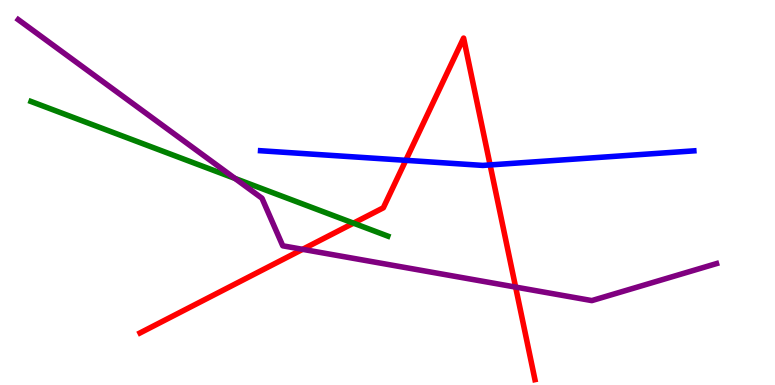[{'lines': ['blue', 'red'], 'intersections': [{'x': 5.24, 'y': 5.84}, {'x': 6.32, 'y': 5.72}]}, {'lines': ['green', 'red'], 'intersections': [{'x': 4.56, 'y': 4.2}]}, {'lines': ['purple', 'red'], 'intersections': [{'x': 3.9, 'y': 3.52}, {'x': 6.65, 'y': 2.54}]}, {'lines': ['blue', 'green'], 'intersections': []}, {'lines': ['blue', 'purple'], 'intersections': []}, {'lines': ['green', 'purple'], 'intersections': [{'x': 3.03, 'y': 5.37}]}]